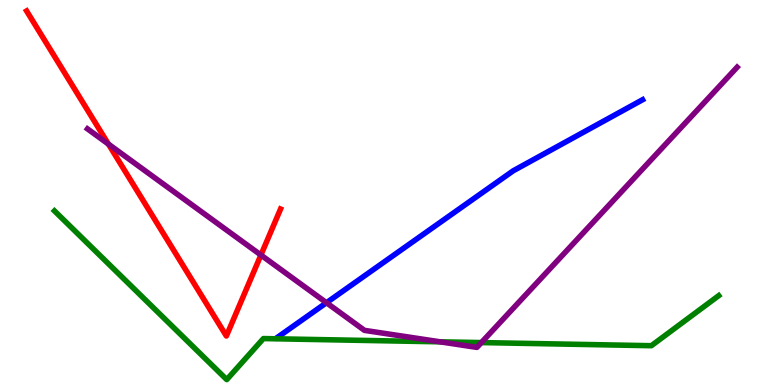[{'lines': ['blue', 'red'], 'intersections': []}, {'lines': ['green', 'red'], 'intersections': []}, {'lines': ['purple', 'red'], 'intersections': [{'x': 1.4, 'y': 6.26}, {'x': 3.37, 'y': 3.38}]}, {'lines': ['blue', 'green'], 'intersections': []}, {'lines': ['blue', 'purple'], 'intersections': [{'x': 4.21, 'y': 2.14}]}, {'lines': ['green', 'purple'], 'intersections': [{'x': 5.68, 'y': 1.12}, {'x': 6.21, 'y': 1.1}]}]